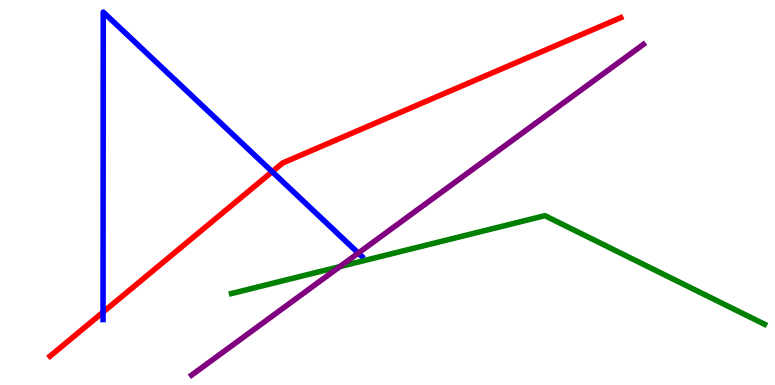[{'lines': ['blue', 'red'], 'intersections': [{'x': 1.33, 'y': 1.89}, {'x': 3.51, 'y': 5.54}]}, {'lines': ['green', 'red'], 'intersections': []}, {'lines': ['purple', 'red'], 'intersections': []}, {'lines': ['blue', 'green'], 'intersections': []}, {'lines': ['blue', 'purple'], 'intersections': [{'x': 4.62, 'y': 3.43}]}, {'lines': ['green', 'purple'], 'intersections': [{'x': 4.38, 'y': 3.07}]}]